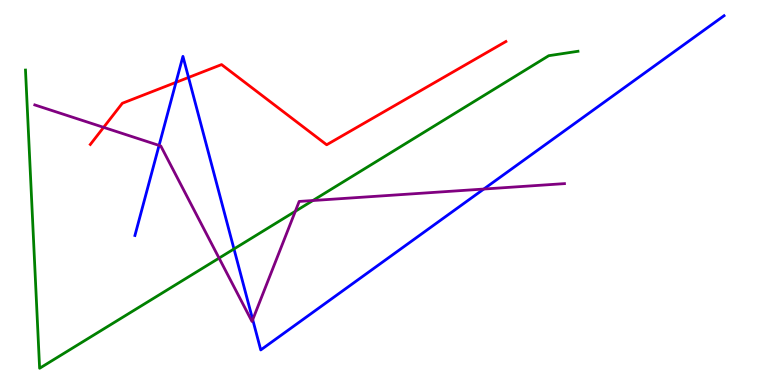[{'lines': ['blue', 'red'], 'intersections': [{'x': 2.27, 'y': 7.86}, {'x': 2.43, 'y': 7.99}]}, {'lines': ['green', 'red'], 'intersections': []}, {'lines': ['purple', 'red'], 'intersections': [{'x': 1.34, 'y': 6.69}]}, {'lines': ['blue', 'green'], 'intersections': [{'x': 3.02, 'y': 3.53}]}, {'lines': ['blue', 'purple'], 'intersections': [{'x': 2.05, 'y': 6.22}, {'x': 3.26, 'y': 1.7}, {'x': 6.24, 'y': 5.09}]}, {'lines': ['green', 'purple'], 'intersections': [{'x': 2.83, 'y': 3.3}, {'x': 3.81, 'y': 4.51}, {'x': 4.04, 'y': 4.79}]}]